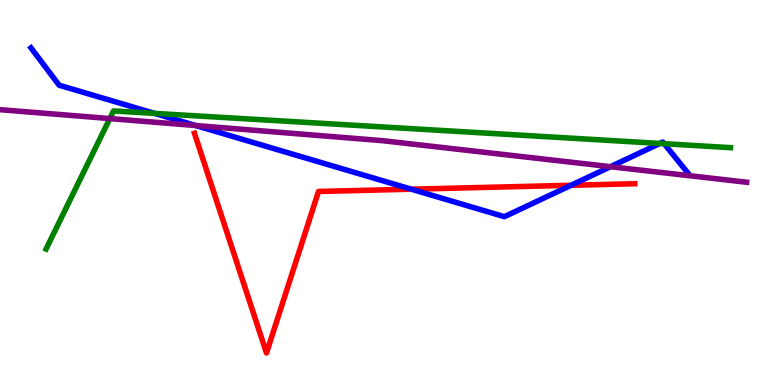[{'lines': ['blue', 'red'], 'intersections': [{'x': 5.31, 'y': 5.09}, {'x': 7.37, 'y': 5.19}]}, {'lines': ['green', 'red'], 'intersections': []}, {'lines': ['purple', 'red'], 'intersections': []}, {'lines': ['blue', 'green'], 'intersections': [{'x': 1.99, 'y': 7.06}, {'x': 8.51, 'y': 6.27}, {'x': 8.57, 'y': 6.27}]}, {'lines': ['blue', 'purple'], 'intersections': [{'x': 2.53, 'y': 6.74}, {'x': 7.88, 'y': 5.67}]}, {'lines': ['green', 'purple'], 'intersections': [{'x': 1.42, 'y': 6.92}]}]